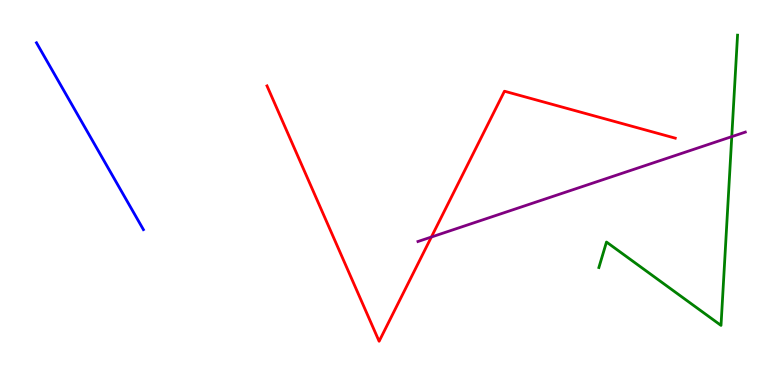[{'lines': ['blue', 'red'], 'intersections': []}, {'lines': ['green', 'red'], 'intersections': []}, {'lines': ['purple', 'red'], 'intersections': [{'x': 5.57, 'y': 3.84}]}, {'lines': ['blue', 'green'], 'intersections': []}, {'lines': ['blue', 'purple'], 'intersections': []}, {'lines': ['green', 'purple'], 'intersections': [{'x': 9.44, 'y': 6.45}]}]